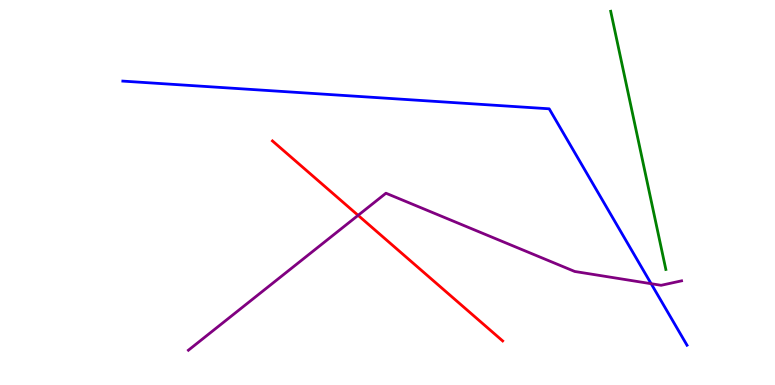[{'lines': ['blue', 'red'], 'intersections': []}, {'lines': ['green', 'red'], 'intersections': []}, {'lines': ['purple', 'red'], 'intersections': [{'x': 4.62, 'y': 4.41}]}, {'lines': ['blue', 'green'], 'intersections': []}, {'lines': ['blue', 'purple'], 'intersections': [{'x': 8.4, 'y': 2.63}]}, {'lines': ['green', 'purple'], 'intersections': []}]